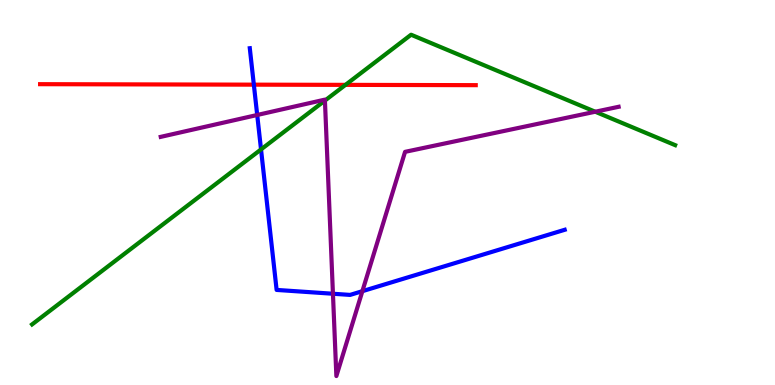[{'lines': ['blue', 'red'], 'intersections': [{'x': 3.28, 'y': 7.8}]}, {'lines': ['green', 'red'], 'intersections': [{'x': 4.46, 'y': 7.8}]}, {'lines': ['purple', 'red'], 'intersections': []}, {'lines': ['blue', 'green'], 'intersections': [{'x': 3.37, 'y': 6.12}]}, {'lines': ['blue', 'purple'], 'intersections': [{'x': 3.32, 'y': 7.01}, {'x': 4.3, 'y': 2.37}, {'x': 4.68, 'y': 2.44}]}, {'lines': ['green', 'purple'], 'intersections': [{'x': 4.19, 'y': 7.39}, {'x': 7.68, 'y': 7.1}]}]